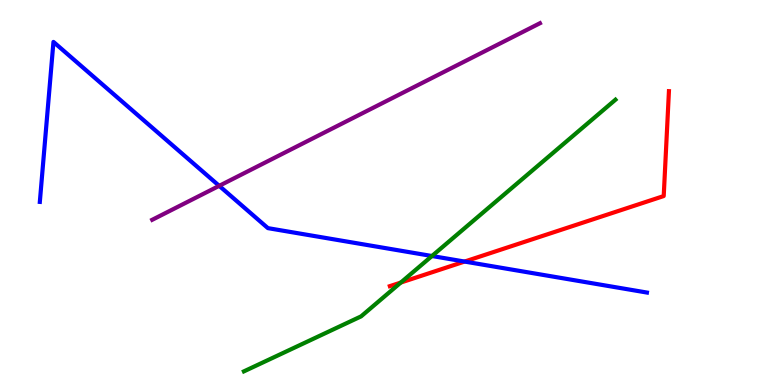[{'lines': ['blue', 'red'], 'intersections': [{'x': 5.99, 'y': 3.21}]}, {'lines': ['green', 'red'], 'intersections': [{'x': 5.17, 'y': 2.66}]}, {'lines': ['purple', 'red'], 'intersections': []}, {'lines': ['blue', 'green'], 'intersections': [{'x': 5.57, 'y': 3.35}]}, {'lines': ['blue', 'purple'], 'intersections': [{'x': 2.83, 'y': 5.17}]}, {'lines': ['green', 'purple'], 'intersections': []}]